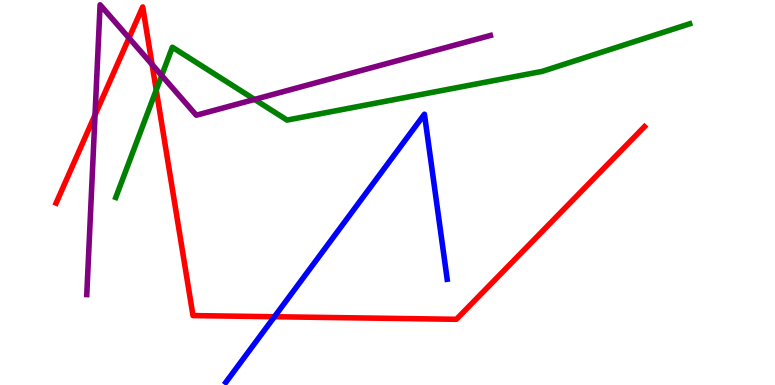[{'lines': ['blue', 'red'], 'intersections': [{'x': 3.54, 'y': 1.77}]}, {'lines': ['green', 'red'], 'intersections': [{'x': 2.02, 'y': 7.66}]}, {'lines': ['purple', 'red'], 'intersections': [{'x': 1.23, 'y': 7.01}, {'x': 1.66, 'y': 9.01}, {'x': 1.96, 'y': 8.33}]}, {'lines': ['blue', 'green'], 'intersections': []}, {'lines': ['blue', 'purple'], 'intersections': []}, {'lines': ['green', 'purple'], 'intersections': [{'x': 2.09, 'y': 8.04}, {'x': 3.28, 'y': 7.42}]}]